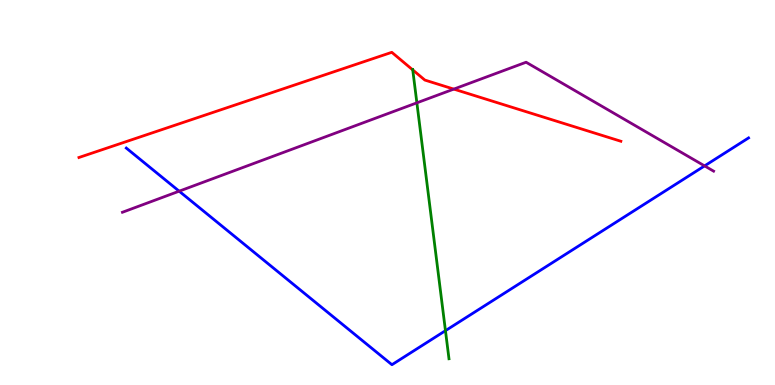[{'lines': ['blue', 'red'], 'intersections': []}, {'lines': ['green', 'red'], 'intersections': [{'x': 5.33, 'y': 8.18}]}, {'lines': ['purple', 'red'], 'intersections': [{'x': 5.86, 'y': 7.69}]}, {'lines': ['blue', 'green'], 'intersections': [{'x': 5.75, 'y': 1.41}]}, {'lines': ['blue', 'purple'], 'intersections': [{'x': 2.31, 'y': 5.03}, {'x': 9.09, 'y': 5.69}]}, {'lines': ['green', 'purple'], 'intersections': [{'x': 5.38, 'y': 7.33}]}]